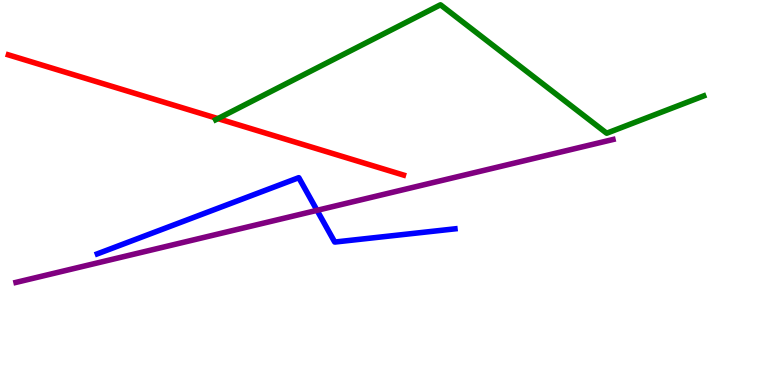[{'lines': ['blue', 'red'], 'intersections': []}, {'lines': ['green', 'red'], 'intersections': [{'x': 2.81, 'y': 6.92}]}, {'lines': ['purple', 'red'], 'intersections': []}, {'lines': ['blue', 'green'], 'intersections': []}, {'lines': ['blue', 'purple'], 'intersections': [{'x': 4.09, 'y': 4.54}]}, {'lines': ['green', 'purple'], 'intersections': []}]